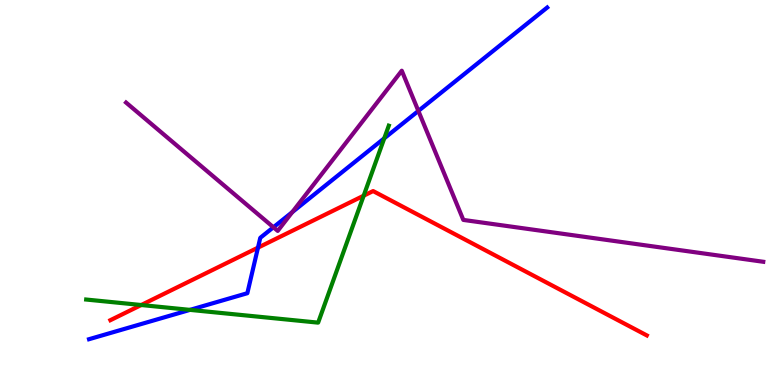[{'lines': ['blue', 'red'], 'intersections': [{'x': 3.33, 'y': 3.57}]}, {'lines': ['green', 'red'], 'intersections': [{'x': 1.82, 'y': 2.08}, {'x': 4.69, 'y': 4.92}]}, {'lines': ['purple', 'red'], 'intersections': []}, {'lines': ['blue', 'green'], 'intersections': [{'x': 2.45, 'y': 1.95}, {'x': 4.96, 'y': 6.41}]}, {'lines': ['blue', 'purple'], 'intersections': [{'x': 3.53, 'y': 4.1}, {'x': 3.77, 'y': 4.49}, {'x': 5.4, 'y': 7.12}]}, {'lines': ['green', 'purple'], 'intersections': []}]